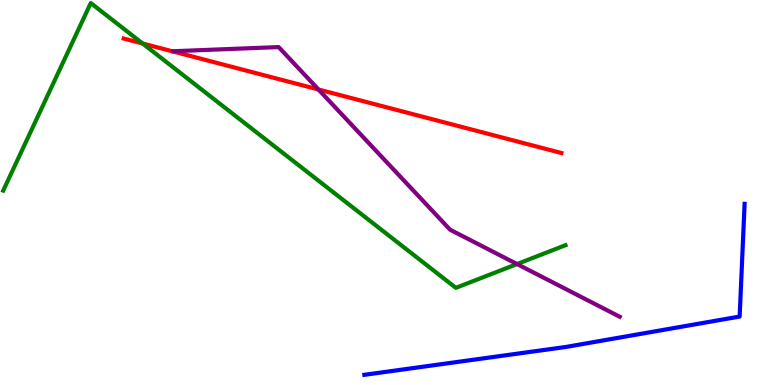[{'lines': ['blue', 'red'], 'intersections': []}, {'lines': ['green', 'red'], 'intersections': [{'x': 1.84, 'y': 8.87}]}, {'lines': ['purple', 'red'], 'intersections': [{'x': 4.11, 'y': 7.68}]}, {'lines': ['blue', 'green'], 'intersections': []}, {'lines': ['blue', 'purple'], 'intersections': []}, {'lines': ['green', 'purple'], 'intersections': [{'x': 6.67, 'y': 3.14}]}]